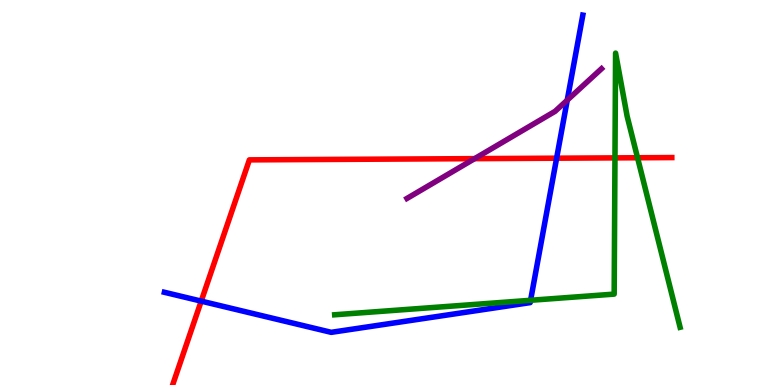[{'lines': ['blue', 'red'], 'intersections': [{'x': 2.6, 'y': 2.18}, {'x': 7.18, 'y': 5.89}]}, {'lines': ['green', 'red'], 'intersections': [{'x': 7.94, 'y': 5.9}, {'x': 8.23, 'y': 5.9}]}, {'lines': ['purple', 'red'], 'intersections': [{'x': 6.12, 'y': 5.88}]}, {'lines': ['blue', 'green'], 'intersections': [{'x': 6.85, 'y': 2.2}]}, {'lines': ['blue', 'purple'], 'intersections': [{'x': 7.32, 'y': 7.4}]}, {'lines': ['green', 'purple'], 'intersections': []}]